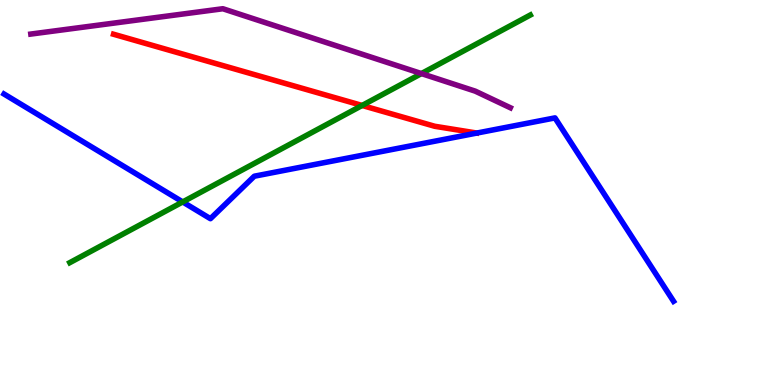[{'lines': ['blue', 'red'], 'intersections': []}, {'lines': ['green', 'red'], 'intersections': [{'x': 4.67, 'y': 7.26}]}, {'lines': ['purple', 'red'], 'intersections': []}, {'lines': ['blue', 'green'], 'intersections': [{'x': 2.36, 'y': 4.75}]}, {'lines': ['blue', 'purple'], 'intersections': []}, {'lines': ['green', 'purple'], 'intersections': [{'x': 5.44, 'y': 8.09}]}]